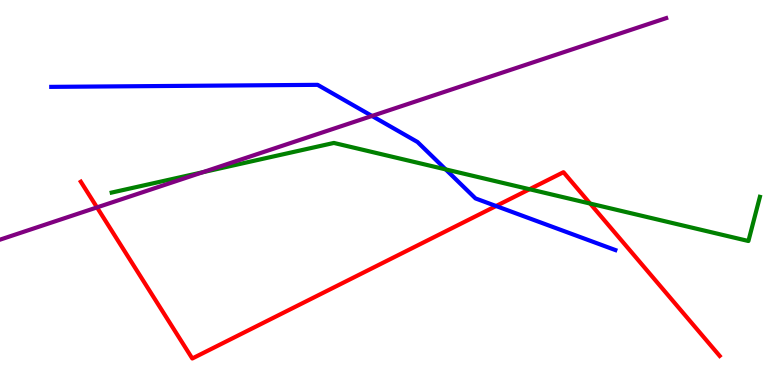[{'lines': ['blue', 'red'], 'intersections': [{'x': 6.4, 'y': 4.65}]}, {'lines': ['green', 'red'], 'intersections': [{'x': 6.83, 'y': 5.08}, {'x': 7.61, 'y': 4.71}]}, {'lines': ['purple', 'red'], 'intersections': [{'x': 1.25, 'y': 4.61}]}, {'lines': ['blue', 'green'], 'intersections': [{'x': 5.75, 'y': 5.6}]}, {'lines': ['blue', 'purple'], 'intersections': [{'x': 4.8, 'y': 6.99}]}, {'lines': ['green', 'purple'], 'intersections': [{'x': 2.62, 'y': 5.53}]}]